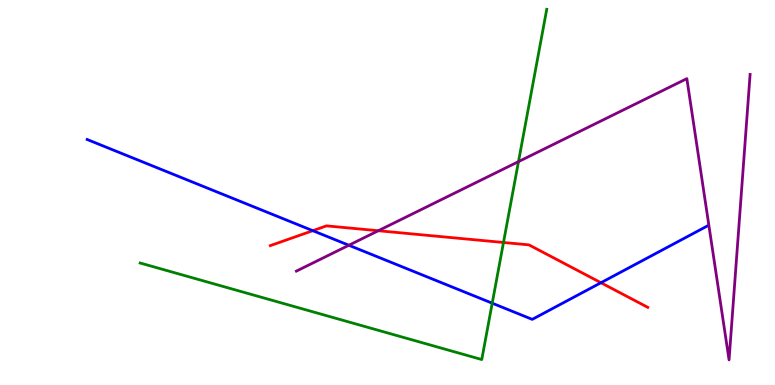[{'lines': ['blue', 'red'], 'intersections': [{'x': 4.04, 'y': 4.01}, {'x': 7.75, 'y': 2.66}]}, {'lines': ['green', 'red'], 'intersections': [{'x': 6.5, 'y': 3.7}]}, {'lines': ['purple', 'red'], 'intersections': [{'x': 4.88, 'y': 4.01}]}, {'lines': ['blue', 'green'], 'intersections': [{'x': 6.35, 'y': 2.12}]}, {'lines': ['blue', 'purple'], 'intersections': [{'x': 4.5, 'y': 3.63}]}, {'lines': ['green', 'purple'], 'intersections': [{'x': 6.69, 'y': 5.8}]}]